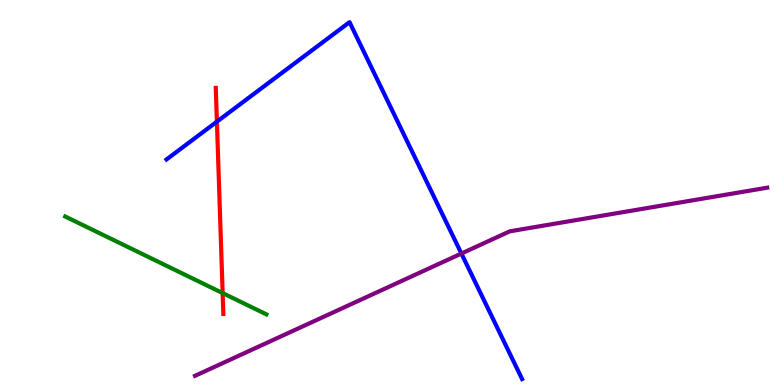[{'lines': ['blue', 'red'], 'intersections': [{'x': 2.8, 'y': 6.84}]}, {'lines': ['green', 'red'], 'intersections': [{'x': 2.87, 'y': 2.39}]}, {'lines': ['purple', 'red'], 'intersections': []}, {'lines': ['blue', 'green'], 'intersections': []}, {'lines': ['blue', 'purple'], 'intersections': [{'x': 5.95, 'y': 3.41}]}, {'lines': ['green', 'purple'], 'intersections': []}]